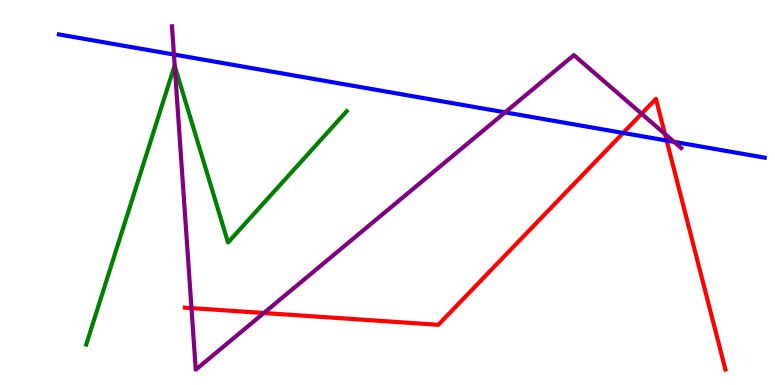[{'lines': ['blue', 'red'], 'intersections': [{'x': 8.04, 'y': 6.55}, {'x': 8.6, 'y': 6.35}]}, {'lines': ['green', 'red'], 'intersections': []}, {'lines': ['purple', 'red'], 'intersections': [{'x': 2.47, 'y': 2.0}, {'x': 3.41, 'y': 1.87}, {'x': 8.28, 'y': 7.05}, {'x': 8.58, 'y': 6.52}]}, {'lines': ['blue', 'green'], 'intersections': []}, {'lines': ['blue', 'purple'], 'intersections': [{'x': 2.24, 'y': 8.58}, {'x': 6.52, 'y': 7.08}, {'x': 8.7, 'y': 6.32}]}, {'lines': ['green', 'purple'], 'intersections': [{'x': 2.25, 'y': 8.29}]}]